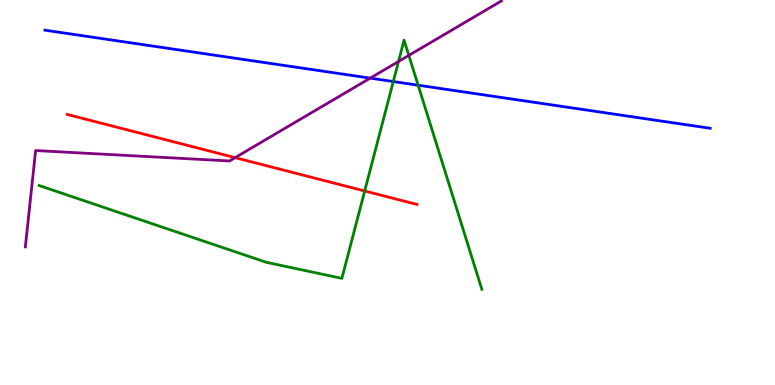[{'lines': ['blue', 'red'], 'intersections': []}, {'lines': ['green', 'red'], 'intersections': [{'x': 4.71, 'y': 5.04}]}, {'lines': ['purple', 'red'], 'intersections': [{'x': 3.03, 'y': 5.91}]}, {'lines': ['blue', 'green'], 'intersections': [{'x': 5.07, 'y': 7.88}, {'x': 5.4, 'y': 7.79}]}, {'lines': ['blue', 'purple'], 'intersections': [{'x': 4.78, 'y': 7.97}]}, {'lines': ['green', 'purple'], 'intersections': [{'x': 5.14, 'y': 8.4}, {'x': 5.28, 'y': 8.56}]}]